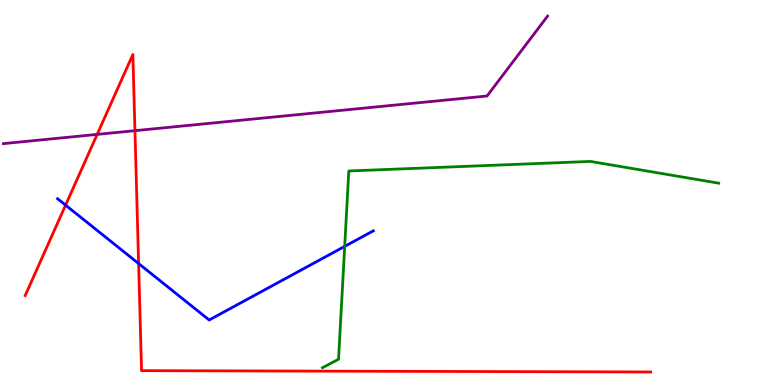[{'lines': ['blue', 'red'], 'intersections': [{'x': 0.846, 'y': 4.67}, {'x': 1.79, 'y': 3.15}]}, {'lines': ['green', 'red'], 'intersections': []}, {'lines': ['purple', 'red'], 'intersections': [{'x': 1.25, 'y': 6.51}, {'x': 1.74, 'y': 6.61}]}, {'lines': ['blue', 'green'], 'intersections': [{'x': 4.45, 'y': 3.6}]}, {'lines': ['blue', 'purple'], 'intersections': []}, {'lines': ['green', 'purple'], 'intersections': []}]